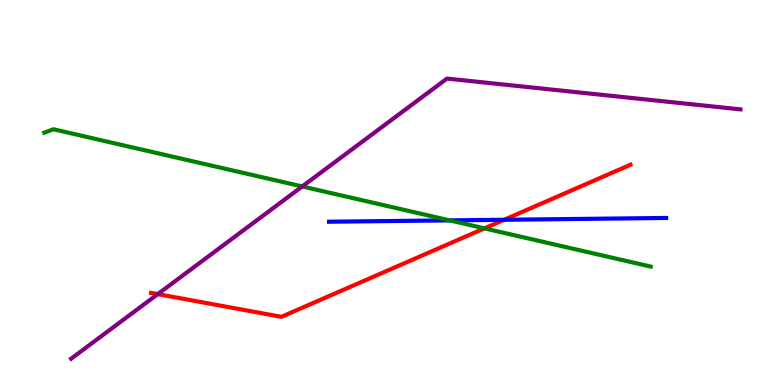[{'lines': ['blue', 'red'], 'intersections': [{'x': 6.51, 'y': 4.29}]}, {'lines': ['green', 'red'], 'intersections': [{'x': 6.25, 'y': 4.07}]}, {'lines': ['purple', 'red'], 'intersections': [{'x': 2.04, 'y': 2.36}]}, {'lines': ['blue', 'green'], 'intersections': [{'x': 5.8, 'y': 4.28}]}, {'lines': ['blue', 'purple'], 'intersections': []}, {'lines': ['green', 'purple'], 'intersections': [{'x': 3.9, 'y': 5.16}]}]